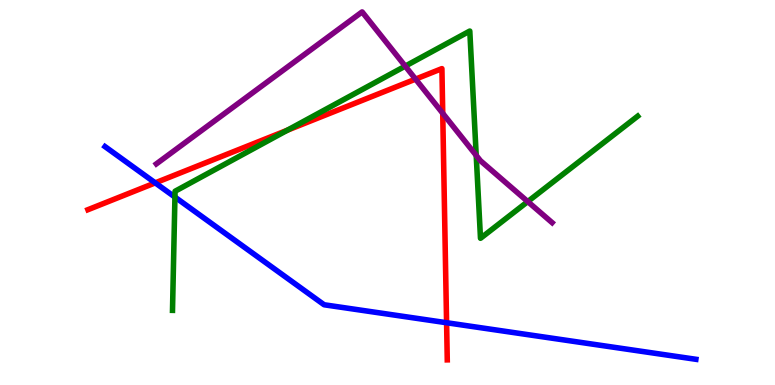[{'lines': ['blue', 'red'], 'intersections': [{'x': 2.0, 'y': 5.25}, {'x': 5.76, 'y': 1.62}]}, {'lines': ['green', 'red'], 'intersections': [{'x': 3.71, 'y': 6.62}]}, {'lines': ['purple', 'red'], 'intersections': [{'x': 5.36, 'y': 7.94}, {'x': 5.71, 'y': 7.06}]}, {'lines': ['blue', 'green'], 'intersections': [{'x': 2.26, 'y': 4.88}]}, {'lines': ['blue', 'purple'], 'intersections': []}, {'lines': ['green', 'purple'], 'intersections': [{'x': 5.23, 'y': 8.28}, {'x': 6.14, 'y': 5.96}, {'x': 6.81, 'y': 4.76}]}]